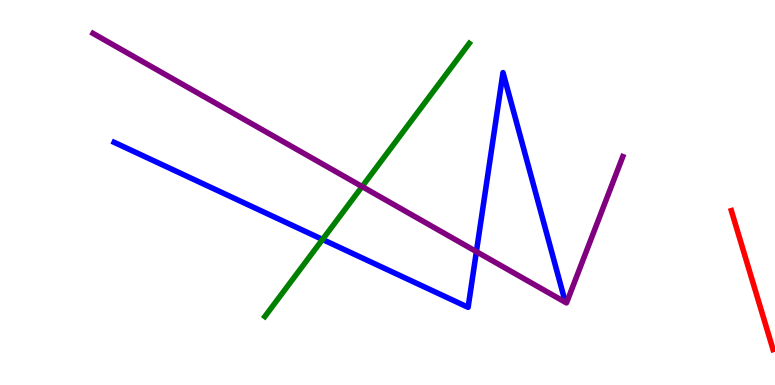[{'lines': ['blue', 'red'], 'intersections': []}, {'lines': ['green', 'red'], 'intersections': []}, {'lines': ['purple', 'red'], 'intersections': []}, {'lines': ['blue', 'green'], 'intersections': [{'x': 4.16, 'y': 3.78}]}, {'lines': ['blue', 'purple'], 'intersections': [{'x': 6.15, 'y': 3.46}]}, {'lines': ['green', 'purple'], 'intersections': [{'x': 4.67, 'y': 5.15}]}]